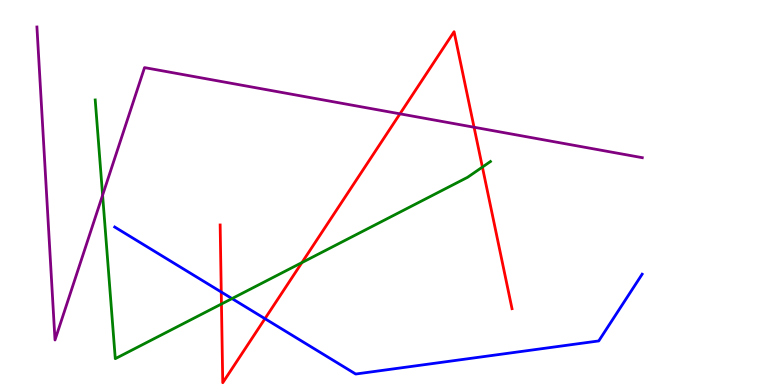[{'lines': ['blue', 'red'], 'intersections': [{'x': 2.85, 'y': 2.42}, {'x': 3.42, 'y': 1.72}]}, {'lines': ['green', 'red'], 'intersections': [{'x': 2.86, 'y': 2.1}, {'x': 3.9, 'y': 3.18}, {'x': 6.22, 'y': 5.66}]}, {'lines': ['purple', 'red'], 'intersections': [{'x': 5.16, 'y': 7.04}, {'x': 6.12, 'y': 6.7}]}, {'lines': ['blue', 'green'], 'intersections': [{'x': 2.99, 'y': 2.24}]}, {'lines': ['blue', 'purple'], 'intersections': []}, {'lines': ['green', 'purple'], 'intersections': [{'x': 1.32, 'y': 4.93}]}]